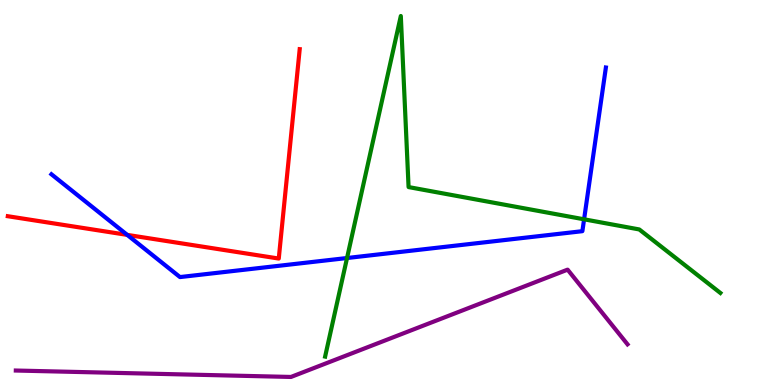[{'lines': ['blue', 'red'], 'intersections': [{'x': 1.64, 'y': 3.9}]}, {'lines': ['green', 'red'], 'intersections': []}, {'lines': ['purple', 'red'], 'intersections': []}, {'lines': ['blue', 'green'], 'intersections': [{'x': 4.48, 'y': 3.3}, {'x': 7.54, 'y': 4.3}]}, {'lines': ['blue', 'purple'], 'intersections': []}, {'lines': ['green', 'purple'], 'intersections': []}]